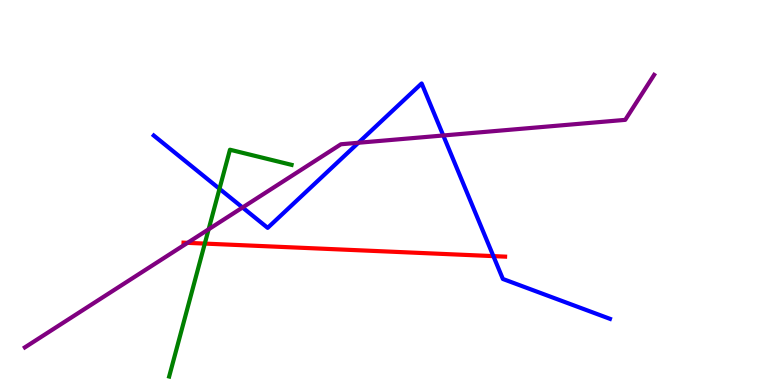[{'lines': ['blue', 'red'], 'intersections': [{'x': 6.37, 'y': 3.35}]}, {'lines': ['green', 'red'], 'intersections': [{'x': 2.64, 'y': 3.67}]}, {'lines': ['purple', 'red'], 'intersections': [{'x': 2.42, 'y': 3.69}]}, {'lines': ['blue', 'green'], 'intersections': [{'x': 2.83, 'y': 5.1}]}, {'lines': ['blue', 'purple'], 'intersections': [{'x': 3.13, 'y': 4.61}, {'x': 4.62, 'y': 6.29}, {'x': 5.72, 'y': 6.48}]}, {'lines': ['green', 'purple'], 'intersections': [{'x': 2.69, 'y': 4.04}]}]